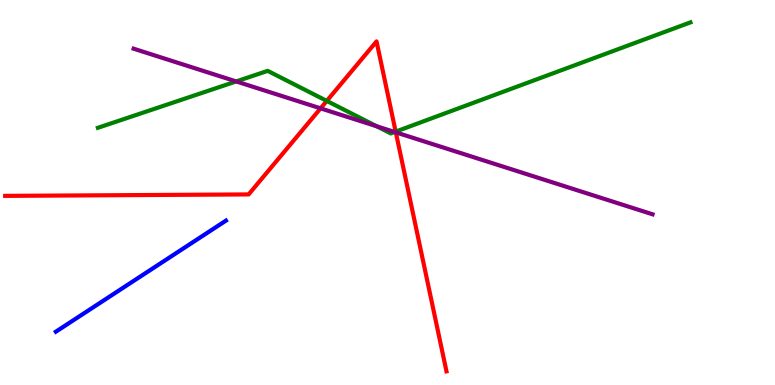[{'lines': ['blue', 'red'], 'intersections': []}, {'lines': ['green', 'red'], 'intersections': [{'x': 4.22, 'y': 7.38}, {'x': 5.11, 'y': 6.58}]}, {'lines': ['purple', 'red'], 'intersections': [{'x': 4.14, 'y': 7.19}, {'x': 5.11, 'y': 6.56}]}, {'lines': ['blue', 'green'], 'intersections': []}, {'lines': ['blue', 'purple'], 'intersections': []}, {'lines': ['green', 'purple'], 'intersections': [{'x': 3.05, 'y': 7.88}, {'x': 4.86, 'y': 6.72}, {'x': 5.09, 'y': 6.57}]}]